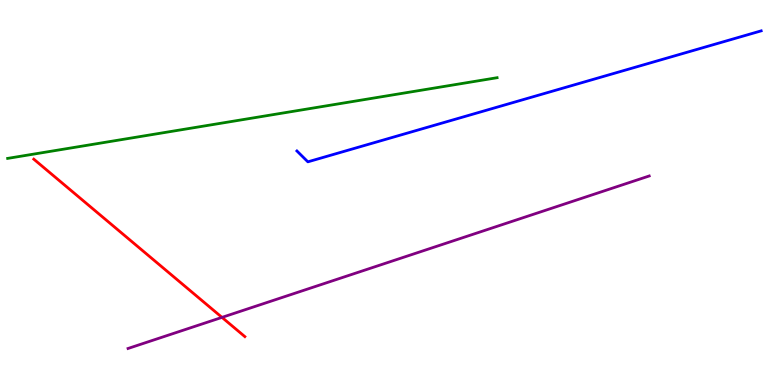[{'lines': ['blue', 'red'], 'intersections': []}, {'lines': ['green', 'red'], 'intersections': []}, {'lines': ['purple', 'red'], 'intersections': [{'x': 2.86, 'y': 1.76}]}, {'lines': ['blue', 'green'], 'intersections': []}, {'lines': ['blue', 'purple'], 'intersections': []}, {'lines': ['green', 'purple'], 'intersections': []}]